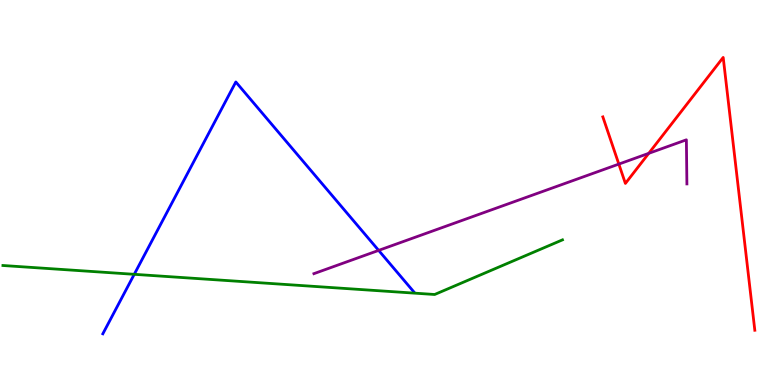[{'lines': ['blue', 'red'], 'intersections': []}, {'lines': ['green', 'red'], 'intersections': []}, {'lines': ['purple', 'red'], 'intersections': [{'x': 7.99, 'y': 5.74}, {'x': 8.37, 'y': 6.02}]}, {'lines': ['blue', 'green'], 'intersections': [{'x': 1.73, 'y': 2.87}]}, {'lines': ['blue', 'purple'], 'intersections': [{'x': 4.89, 'y': 3.5}]}, {'lines': ['green', 'purple'], 'intersections': []}]